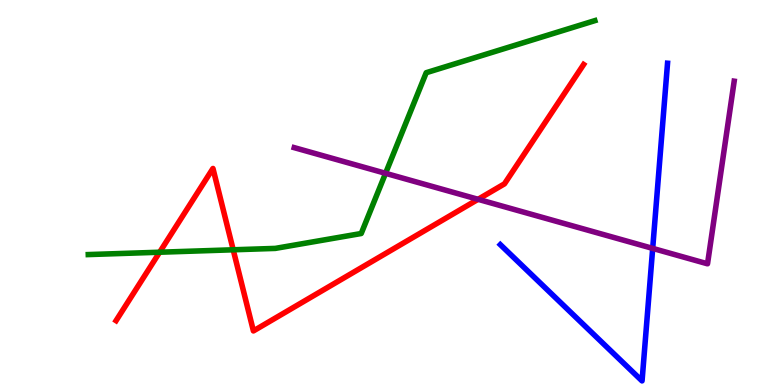[{'lines': ['blue', 'red'], 'intersections': []}, {'lines': ['green', 'red'], 'intersections': [{'x': 2.06, 'y': 3.45}, {'x': 3.01, 'y': 3.51}]}, {'lines': ['purple', 'red'], 'intersections': [{'x': 6.17, 'y': 4.82}]}, {'lines': ['blue', 'green'], 'intersections': []}, {'lines': ['blue', 'purple'], 'intersections': [{'x': 8.42, 'y': 3.55}]}, {'lines': ['green', 'purple'], 'intersections': [{'x': 4.97, 'y': 5.5}]}]